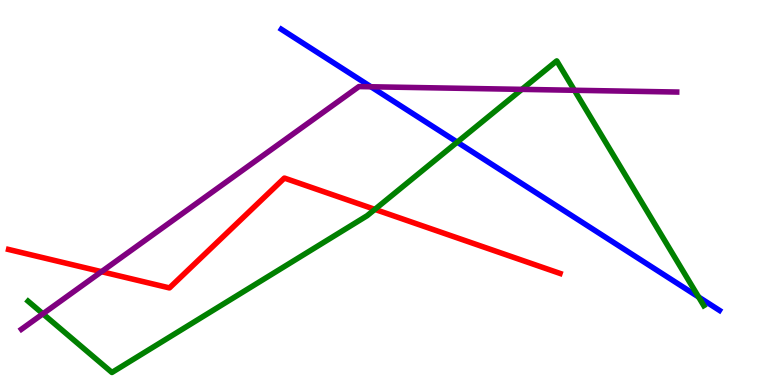[{'lines': ['blue', 'red'], 'intersections': []}, {'lines': ['green', 'red'], 'intersections': [{'x': 4.84, 'y': 4.56}]}, {'lines': ['purple', 'red'], 'intersections': [{'x': 1.31, 'y': 2.94}]}, {'lines': ['blue', 'green'], 'intersections': [{'x': 5.9, 'y': 6.31}, {'x': 9.01, 'y': 2.29}]}, {'lines': ['blue', 'purple'], 'intersections': [{'x': 4.79, 'y': 7.75}]}, {'lines': ['green', 'purple'], 'intersections': [{'x': 0.554, 'y': 1.85}, {'x': 6.73, 'y': 7.68}, {'x': 7.41, 'y': 7.66}]}]